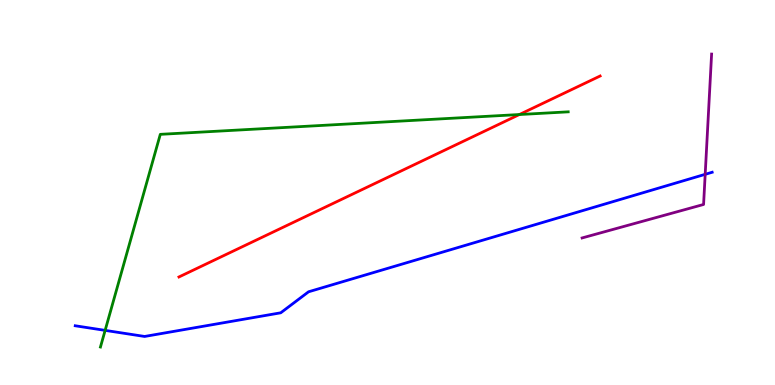[{'lines': ['blue', 'red'], 'intersections': []}, {'lines': ['green', 'red'], 'intersections': [{'x': 6.7, 'y': 7.03}]}, {'lines': ['purple', 'red'], 'intersections': []}, {'lines': ['blue', 'green'], 'intersections': [{'x': 1.36, 'y': 1.42}]}, {'lines': ['blue', 'purple'], 'intersections': [{'x': 9.1, 'y': 5.47}]}, {'lines': ['green', 'purple'], 'intersections': []}]